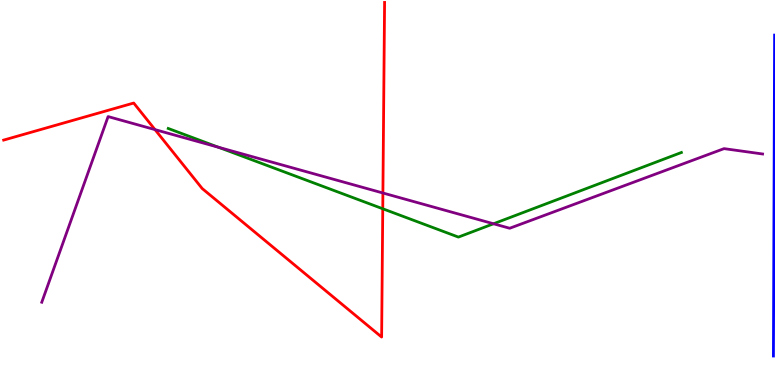[{'lines': ['blue', 'red'], 'intersections': []}, {'lines': ['green', 'red'], 'intersections': [{'x': 4.94, 'y': 4.58}]}, {'lines': ['purple', 'red'], 'intersections': [{'x': 2.0, 'y': 6.63}, {'x': 4.94, 'y': 4.99}]}, {'lines': ['blue', 'green'], 'intersections': []}, {'lines': ['blue', 'purple'], 'intersections': []}, {'lines': ['green', 'purple'], 'intersections': [{'x': 2.82, 'y': 6.18}, {'x': 6.37, 'y': 4.19}]}]